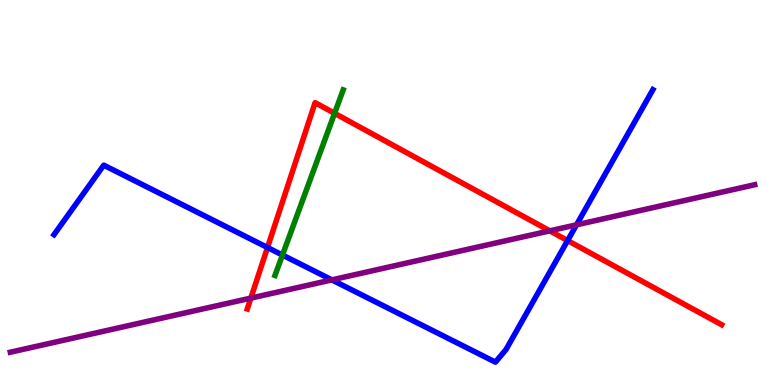[{'lines': ['blue', 'red'], 'intersections': [{'x': 3.45, 'y': 3.57}, {'x': 7.32, 'y': 3.75}]}, {'lines': ['green', 'red'], 'intersections': [{'x': 4.32, 'y': 7.06}]}, {'lines': ['purple', 'red'], 'intersections': [{'x': 3.24, 'y': 2.26}, {'x': 7.09, 'y': 4.0}]}, {'lines': ['blue', 'green'], 'intersections': [{'x': 3.64, 'y': 3.38}]}, {'lines': ['blue', 'purple'], 'intersections': [{'x': 4.28, 'y': 2.73}, {'x': 7.44, 'y': 4.16}]}, {'lines': ['green', 'purple'], 'intersections': []}]